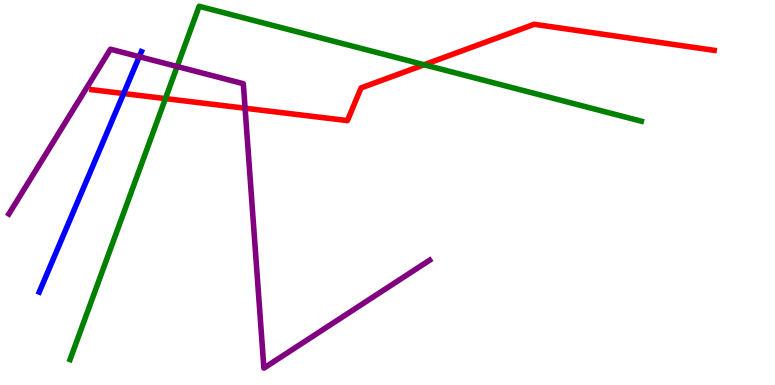[{'lines': ['blue', 'red'], 'intersections': [{'x': 1.59, 'y': 7.57}]}, {'lines': ['green', 'red'], 'intersections': [{'x': 2.13, 'y': 7.44}, {'x': 5.47, 'y': 8.32}]}, {'lines': ['purple', 'red'], 'intersections': [{'x': 3.16, 'y': 7.19}]}, {'lines': ['blue', 'green'], 'intersections': []}, {'lines': ['blue', 'purple'], 'intersections': [{'x': 1.8, 'y': 8.53}]}, {'lines': ['green', 'purple'], 'intersections': [{'x': 2.29, 'y': 8.27}]}]